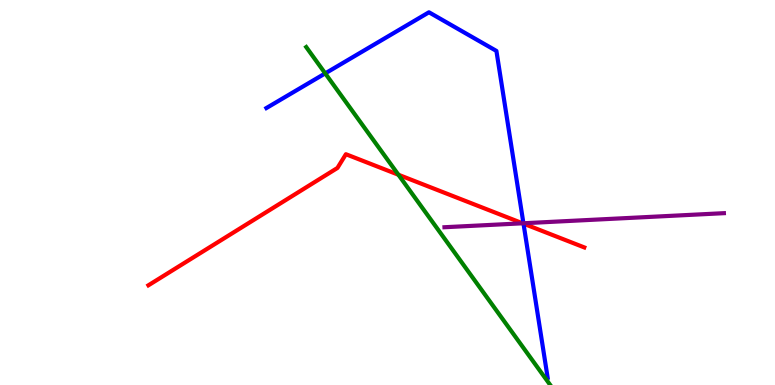[{'lines': ['blue', 'red'], 'intersections': [{'x': 6.75, 'y': 4.19}]}, {'lines': ['green', 'red'], 'intersections': [{'x': 5.14, 'y': 5.46}]}, {'lines': ['purple', 'red'], 'intersections': [{'x': 6.74, 'y': 4.2}]}, {'lines': ['blue', 'green'], 'intersections': [{'x': 4.2, 'y': 8.09}]}, {'lines': ['blue', 'purple'], 'intersections': [{'x': 6.75, 'y': 4.2}]}, {'lines': ['green', 'purple'], 'intersections': []}]